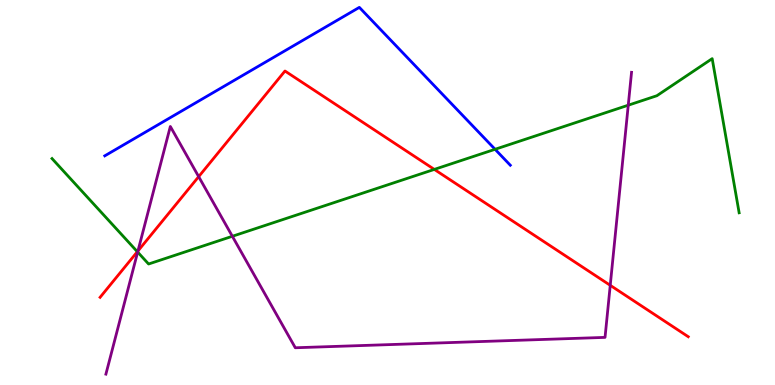[{'lines': ['blue', 'red'], 'intersections': []}, {'lines': ['green', 'red'], 'intersections': [{'x': 1.77, 'y': 3.46}, {'x': 5.6, 'y': 5.6}]}, {'lines': ['purple', 'red'], 'intersections': [{'x': 1.78, 'y': 3.48}, {'x': 2.56, 'y': 5.41}, {'x': 7.87, 'y': 2.59}]}, {'lines': ['blue', 'green'], 'intersections': [{'x': 6.39, 'y': 6.12}]}, {'lines': ['blue', 'purple'], 'intersections': []}, {'lines': ['green', 'purple'], 'intersections': [{'x': 1.78, 'y': 3.45}, {'x': 3.0, 'y': 3.86}, {'x': 8.11, 'y': 7.27}]}]